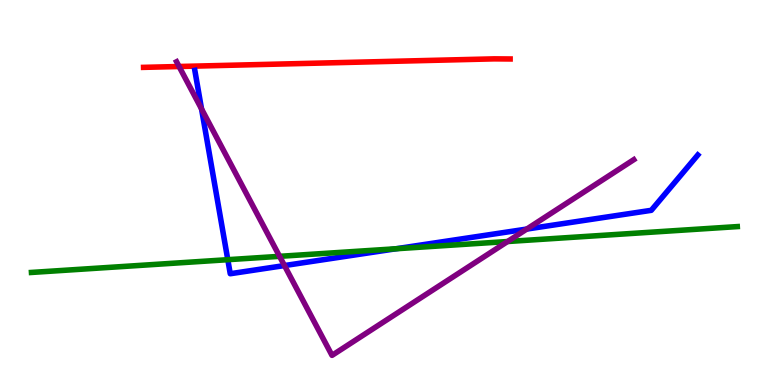[{'lines': ['blue', 'red'], 'intersections': []}, {'lines': ['green', 'red'], 'intersections': []}, {'lines': ['purple', 'red'], 'intersections': [{'x': 2.31, 'y': 8.27}]}, {'lines': ['blue', 'green'], 'intersections': [{'x': 2.94, 'y': 3.25}, {'x': 5.11, 'y': 3.54}]}, {'lines': ['blue', 'purple'], 'intersections': [{'x': 2.6, 'y': 7.17}, {'x': 3.67, 'y': 3.1}, {'x': 6.8, 'y': 4.05}]}, {'lines': ['green', 'purple'], 'intersections': [{'x': 3.61, 'y': 3.34}, {'x': 6.55, 'y': 3.73}]}]